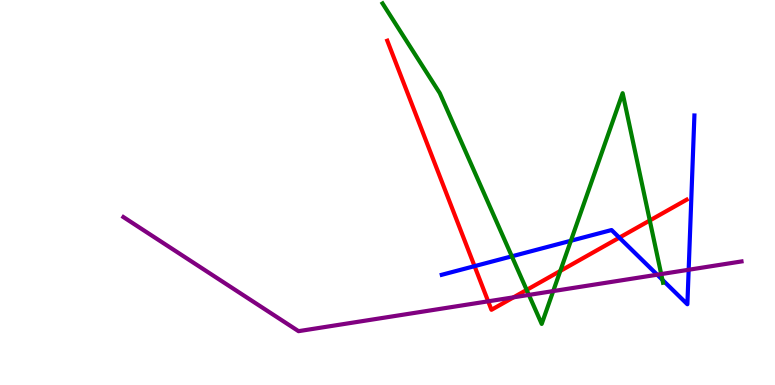[{'lines': ['blue', 'red'], 'intersections': [{'x': 6.12, 'y': 3.09}, {'x': 7.99, 'y': 3.83}]}, {'lines': ['green', 'red'], 'intersections': [{'x': 6.8, 'y': 2.47}, {'x': 7.23, 'y': 2.96}, {'x': 8.38, 'y': 4.27}]}, {'lines': ['purple', 'red'], 'intersections': [{'x': 6.3, 'y': 2.17}, {'x': 6.63, 'y': 2.28}]}, {'lines': ['blue', 'green'], 'intersections': [{'x': 6.6, 'y': 3.34}, {'x': 7.37, 'y': 3.75}, {'x': 8.55, 'y': 2.73}]}, {'lines': ['blue', 'purple'], 'intersections': [{'x': 8.48, 'y': 2.86}, {'x': 8.89, 'y': 2.99}]}, {'lines': ['green', 'purple'], 'intersections': [{'x': 6.82, 'y': 2.34}, {'x': 7.14, 'y': 2.44}, {'x': 8.53, 'y': 2.88}]}]